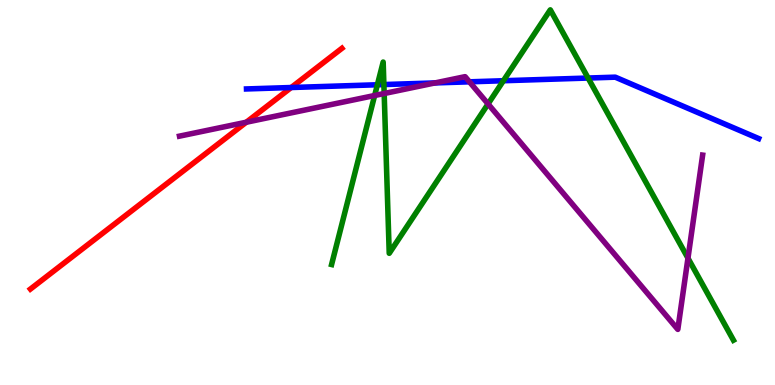[{'lines': ['blue', 'red'], 'intersections': [{'x': 3.76, 'y': 7.73}]}, {'lines': ['green', 'red'], 'intersections': []}, {'lines': ['purple', 'red'], 'intersections': [{'x': 3.18, 'y': 6.83}]}, {'lines': ['blue', 'green'], 'intersections': [{'x': 4.87, 'y': 7.8}, {'x': 4.95, 'y': 7.8}, {'x': 6.5, 'y': 7.9}, {'x': 7.59, 'y': 7.97}]}, {'lines': ['blue', 'purple'], 'intersections': [{'x': 5.61, 'y': 7.85}, {'x': 6.06, 'y': 7.87}]}, {'lines': ['green', 'purple'], 'intersections': [{'x': 4.83, 'y': 7.52}, {'x': 4.96, 'y': 7.57}, {'x': 6.3, 'y': 7.3}, {'x': 8.88, 'y': 3.29}]}]